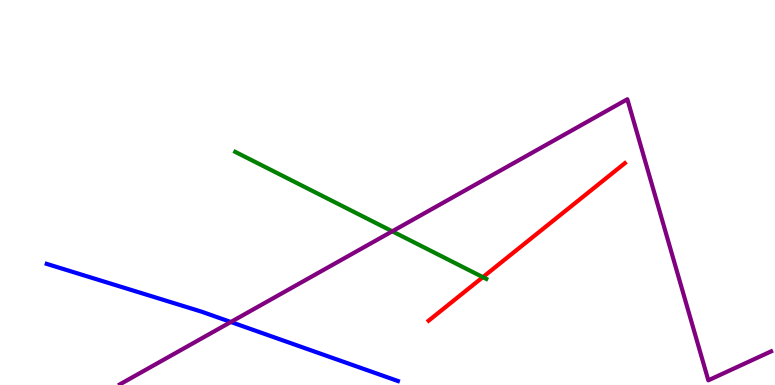[{'lines': ['blue', 'red'], 'intersections': []}, {'lines': ['green', 'red'], 'intersections': [{'x': 6.23, 'y': 2.8}]}, {'lines': ['purple', 'red'], 'intersections': []}, {'lines': ['blue', 'green'], 'intersections': []}, {'lines': ['blue', 'purple'], 'intersections': [{'x': 2.98, 'y': 1.64}]}, {'lines': ['green', 'purple'], 'intersections': [{'x': 5.06, 'y': 3.99}]}]